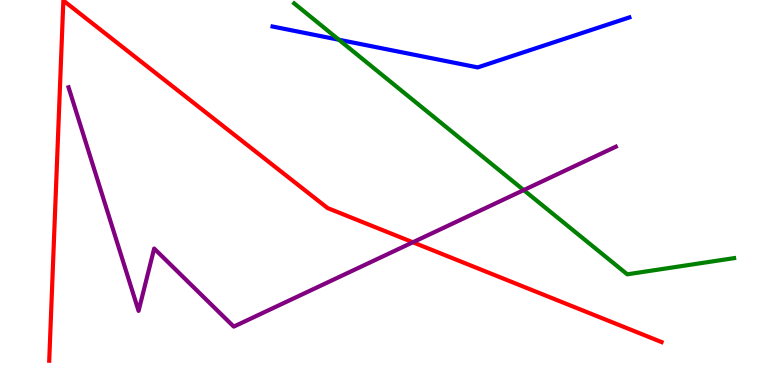[{'lines': ['blue', 'red'], 'intersections': []}, {'lines': ['green', 'red'], 'intersections': []}, {'lines': ['purple', 'red'], 'intersections': [{'x': 5.33, 'y': 3.71}]}, {'lines': ['blue', 'green'], 'intersections': [{'x': 4.37, 'y': 8.97}]}, {'lines': ['blue', 'purple'], 'intersections': []}, {'lines': ['green', 'purple'], 'intersections': [{'x': 6.76, 'y': 5.06}]}]